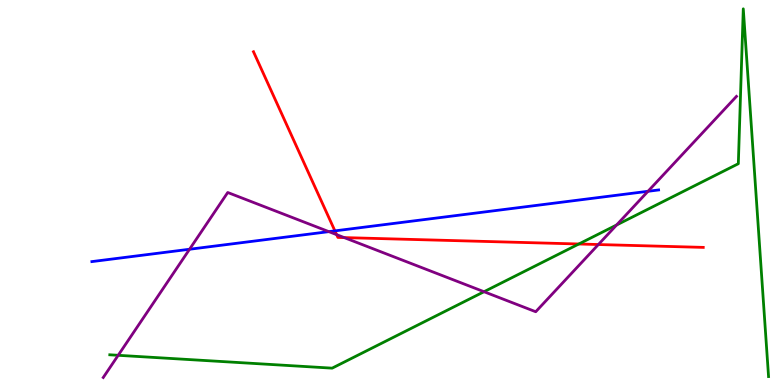[{'lines': ['blue', 'red'], 'intersections': [{'x': 4.32, 'y': 4.0}]}, {'lines': ['green', 'red'], 'intersections': [{'x': 7.47, 'y': 3.66}]}, {'lines': ['purple', 'red'], 'intersections': [{'x': 4.34, 'y': 3.91}, {'x': 4.44, 'y': 3.83}, {'x': 7.72, 'y': 3.65}]}, {'lines': ['blue', 'green'], 'intersections': []}, {'lines': ['blue', 'purple'], 'intersections': [{'x': 2.45, 'y': 3.53}, {'x': 4.24, 'y': 3.98}, {'x': 8.36, 'y': 5.03}]}, {'lines': ['green', 'purple'], 'intersections': [{'x': 1.52, 'y': 0.771}, {'x': 6.25, 'y': 2.42}, {'x': 7.96, 'y': 4.16}]}]